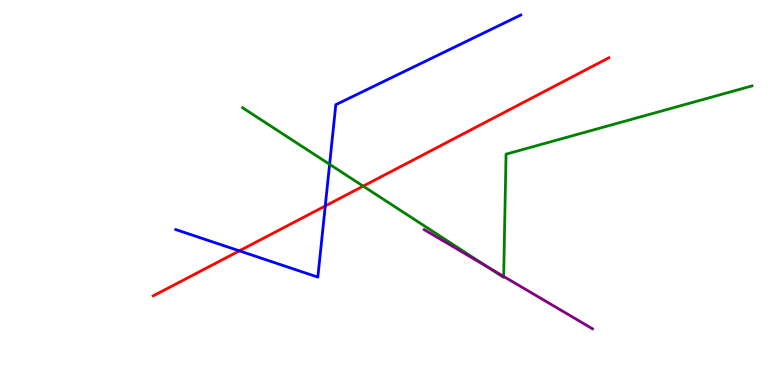[{'lines': ['blue', 'red'], 'intersections': [{'x': 3.09, 'y': 3.48}, {'x': 4.2, 'y': 4.65}]}, {'lines': ['green', 'red'], 'intersections': [{'x': 4.69, 'y': 5.17}]}, {'lines': ['purple', 'red'], 'intersections': []}, {'lines': ['blue', 'green'], 'intersections': [{'x': 4.25, 'y': 5.73}]}, {'lines': ['blue', 'purple'], 'intersections': []}, {'lines': ['green', 'purple'], 'intersections': [{'x': 6.29, 'y': 3.07}, {'x': 6.5, 'y': 2.82}]}]